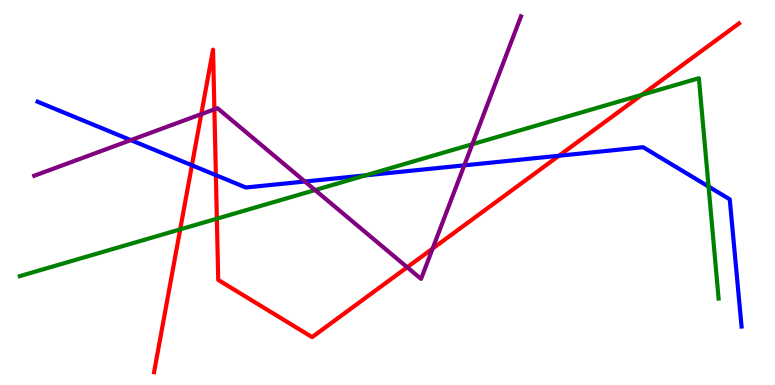[{'lines': ['blue', 'red'], 'intersections': [{'x': 2.48, 'y': 5.71}, {'x': 2.79, 'y': 5.45}, {'x': 7.21, 'y': 5.95}]}, {'lines': ['green', 'red'], 'intersections': [{'x': 2.32, 'y': 4.04}, {'x': 2.8, 'y': 4.32}, {'x': 8.28, 'y': 7.54}]}, {'lines': ['purple', 'red'], 'intersections': [{'x': 2.6, 'y': 7.04}, {'x': 2.77, 'y': 7.16}, {'x': 5.25, 'y': 3.06}, {'x': 5.58, 'y': 3.54}]}, {'lines': ['blue', 'green'], 'intersections': [{'x': 4.72, 'y': 5.44}, {'x': 9.14, 'y': 5.15}]}, {'lines': ['blue', 'purple'], 'intersections': [{'x': 1.69, 'y': 6.36}, {'x': 3.93, 'y': 5.29}, {'x': 5.99, 'y': 5.71}]}, {'lines': ['green', 'purple'], 'intersections': [{'x': 4.07, 'y': 5.06}, {'x': 6.09, 'y': 6.25}]}]